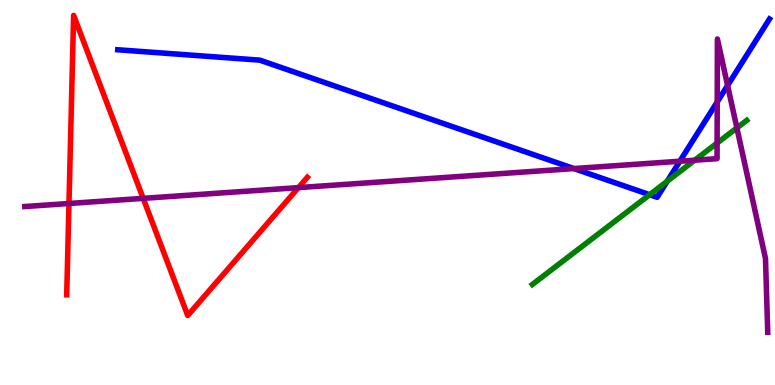[{'lines': ['blue', 'red'], 'intersections': []}, {'lines': ['green', 'red'], 'intersections': []}, {'lines': ['purple', 'red'], 'intersections': [{'x': 0.89, 'y': 4.71}, {'x': 1.85, 'y': 4.85}, {'x': 3.85, 'y': 5.13}]}, {'lines': ['blue', 'green'], 'intersections': [{'x': 8.38, 'y': 4.94}, {'x': 8.61, 'y': 5.29}]}, {'lines': ['blue', 'purple'], 'intersections': [{'x': 7.41, 'y': 5.62}, {'x': 8.77, 'y': 5.81}, {'x': 9.25, 'y': 7.35}, {'x': 9.39, 'y': 7.78}]}, {'lines': ['green', 'purple'], 'intersections': [{'x': 8.96, 'y': 5.84}, {'x': 9.25, 'y': 6.28}, {'x': 9.51, 'y': 6.68}]}]